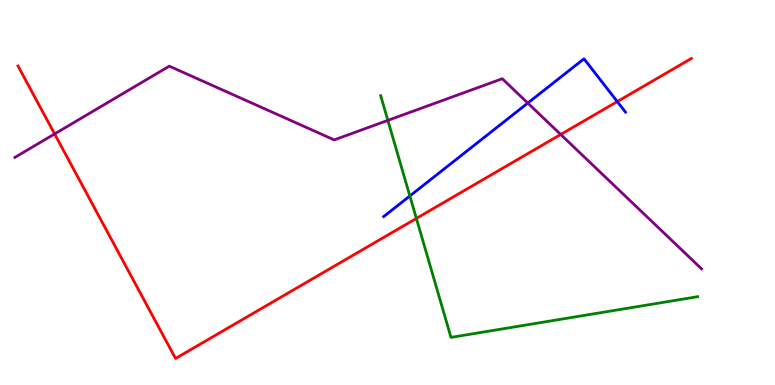[{'lines': ['blue', 'red'], 'intersections': [{'x': 7.96, 'y': 7.36}]}, {'lines': ['green', 'red'], 'intersections': [{'x': 5.37, 'y': 4.33}]}, {'lines': ['purple', 'red'], 'intersections': [{'x': 0.705, 'y': 6.52}, {'x': 7.23, 'y': 6.51}]}, {'lines': ['blue', 'green'], 'intersections': [{'x': 5.29, 'y': 4.91}]}, {'lines': ['blue', 'purple'], 'intersections': [{'x': 6.81, 'y': 7.32}]}, {'lines': ['green', 'purple'], 'intersections': [{'x': 5.0, 'y': 6.87}]}]